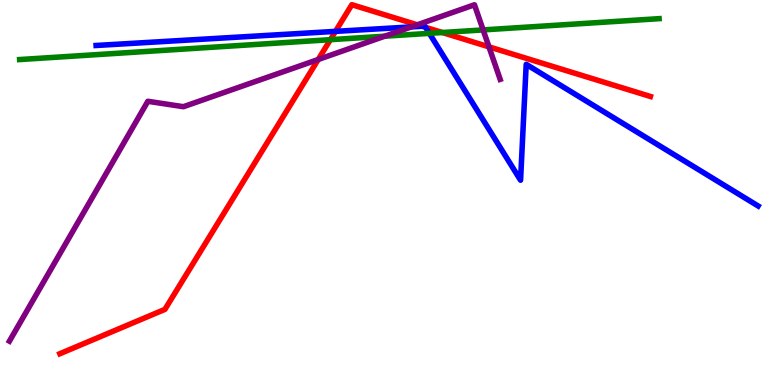[{'lines': ['blue', 'red'], 'intersections': [{'x': 4.33, 'y': 9.19}, {'x': 5.45, 'y': 9.32}, {'x': 5.49, 'y': 9.29}]}, {'lines': ['green', 'red'], 'intersections': [{'x': 4.26, 'y': 8.97}, {'x': 5.71, 'y': 9.16}]}, {'lines': ['purple', 'red'], 'intersections': [{'x': 4.11, 'y': 8.45}, {'x': 5.38, 'y': 9.36}, {'x': 6.31, 'y': 8.78}]}, {'lines': ['blue', 'green'], 'intersections': [{'x': 5.54, 'y': 9.13}]}, {'lines': ['blue', 'purple'], 'intersections': [{'x': 5.31, 'y': 9.3}]}, {'lines': ['green', 'purple'], 'intersections': [{'x': 4.96, 'y': 9.06}, {'x': 6.23, 'y': 9.22}]}]